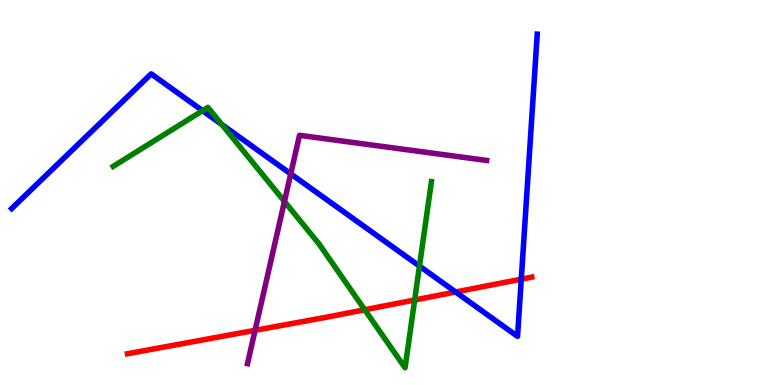[{'lines': ['blue', 'red'], 'intersections': [{'x': 5.88, 'y': 2.42}, {'x': 6.73, 'y': 2.75}]}, {'lines': ['green', 'red'], 'intersections': [{'x': 4.71, 'y': 1.95}, {'x': 5.35, 'y': 2.21}]}, {'lines': ['purple', 'red'], 'intersections': [{'x': 3.29, 'y': 1.42}]}, {'lines': ['blue', 'green'], 'intersections': [{'x': 2.61, 'y': 7.12}, {'x': 2.86, 'y': 6.77}, {'x': 5.41, 'y': 3.09}]}, {'lines': ['blue', 'purple'], 'intersections': [{'x': 3.75, 'y': 5.48}]}, {'lines': ['green', 'purple'], 'intersections': [{'x': 3.67, 'y': 4.77}]}]